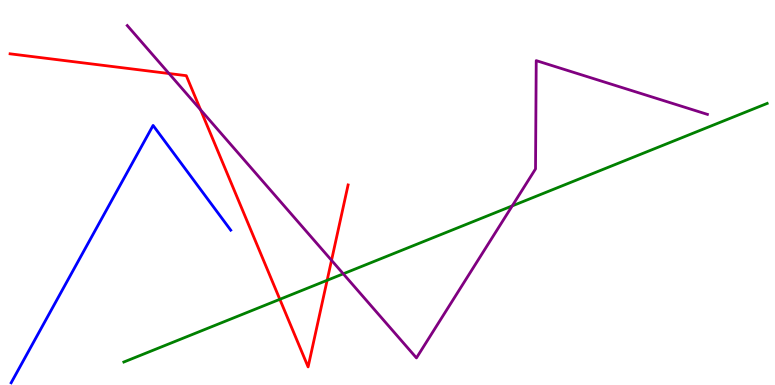[{'lines': ['blue', 'red'], 'intersections': []}, {'lines': ['green', 'red'], 'intersections': [{'x': 3.61, 'y': 2.23}, {'x': 4.22, 'y': 2.72}]}, {'lines': ['purple', 'red'], 'intersections': [{'x': 2.18, 'y': 8.09}, {'x': 2.59, 'y': 7.15}, {'x': 4.28, 'y': 3.24}]}, {'lines': ['blue', 'green'], 'intersections': []}, {'lines': ['blue', 'purple'], 'intersections': []}, {'lines': ['green', 'purple'], 'intersections': [{'x': 4.43, 'y': 2.89}, {'x': 6.61, 'y': 4.65}]}]